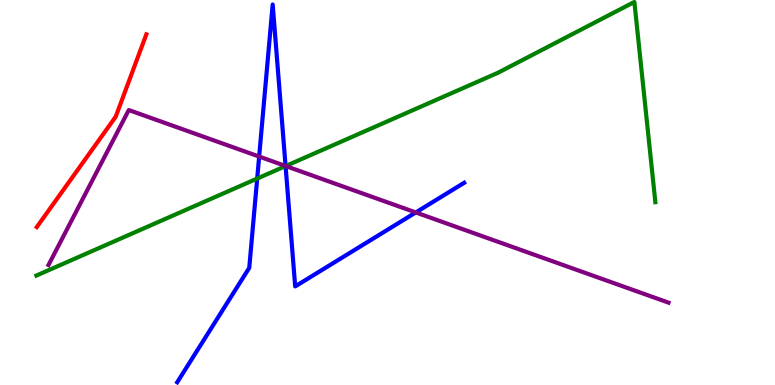[{'lines': ['blue', 'red'], 'intersections': []}, {'lines': ['green', 'red'], 'intersections': []}, {'lines': ['purple', 'red'], 'intersections': []}, {'lines': ['blue', 'green'], 'intersections': [{'x': 3.32, 'y': 5.36}, {'x': 3.68, 'y': 5.69}]}, {'lines': ['blue', 'purple'], 'intersections': [{'x': 3.34, 'y': 5.93}, {'x': 3.68, 'y': 5.69}, {'x': 5.36, 'y': 4.48}]}, {'lines': ['green', 'purple'], 'intersections': [{'x': 3.69, 'y': 5.69}]}]